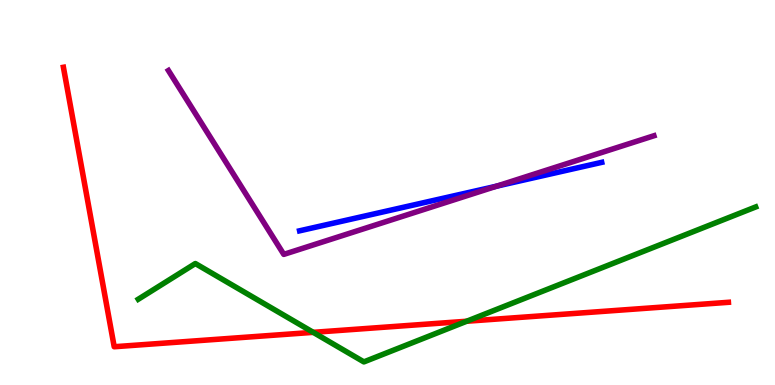[{'lines': ['blue', 'red'], 'intersections': []}, {'lines': ['green', 'red'], 'intersections': [{'x': 4.04, 'y': 1.37}, {'x': 6.02, 'y': 1.66}]}, {'lines': ['purple', 'red'], 'intersections': []}, {'lines': ['blue', 'green'], 'intersections': []}, {'lines': ['blue', 'purple'], 'intersections': [{'x': 6.41, 'y': 5.16}]}, {'lines': ['green', 'purple'], 'intersections': []}]